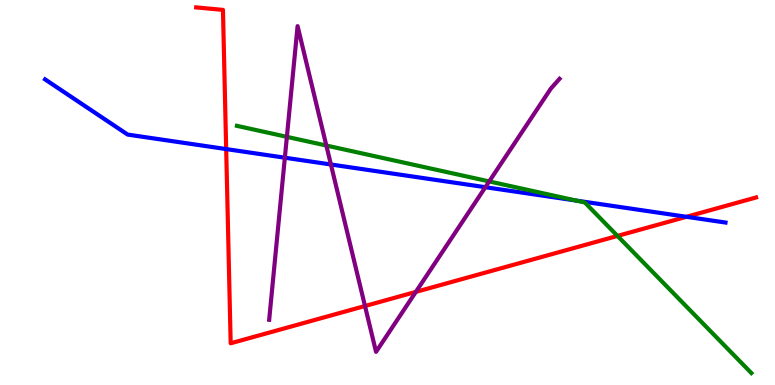[{'lines': ['blue', 'red'], 'intersections': [{'x': 2.92, 'y': 6.13}, {'x': 8.86, 'y': 4.37}]}, {'lines': ['green', 'red'], 'intersections': [{'x': 7.97, 'y': 3.87}]}, {'lines': ['purple', 'red'], 'intersections': [{'x': 4.71, 'y': 2.05}, {'x': 5.37, 'y': 2.42}]}, {'lines': ['blue', 'green'], 'intersections': [{'x': 7.43, 'y': 4.79}]}, {'lines': ['blue', 'purple'], 'intersections': [{'x': 3.68, 'y': 5.9}, {'x': 4.27, 'y': 5.73}, {'x': 6.26, 'y': 5.14}]}, {'lines': ['green', 'purple'], 'intersections': [{'x': 3.7, 'y': 6.45}, {'x': 4.21, 'y': 6.22}, {'x': 6.31, 'y': 5.29}]}]